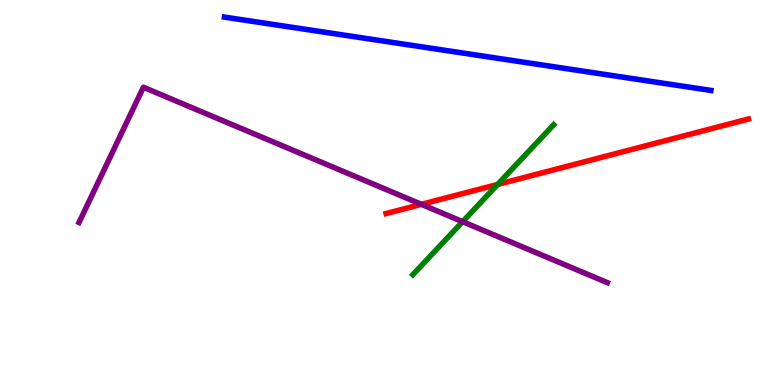[{'lines': ['blue', 'red'], 'intersections': []}, {'lines': ['green', 'red'], 'intersections': [{'x': 6.42, 'y': 5.21}]}, {'lines': ['purple', 'red'], 'intersections': [{'x': 5.44, 'y': 4.69}]}, {'lines': ['blue', 'green'], 'intersections': []}, {'lines': ['blue', 'purple'], 'intersections': []}, {'lines': ['green', 'purple'], 'intersections': [{'x': 5.97, 'y': 4.24}]}]